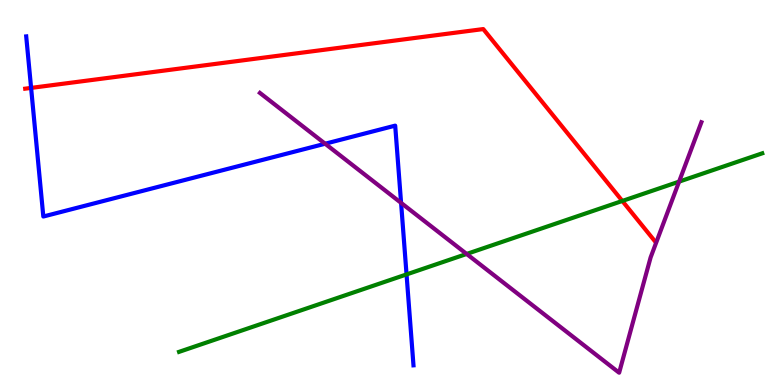[{'lines': ['blue', 'red'], 'intersections': [{'x': 0.401, 'y': 7.72}]}, {'lines': ['green', 'red'], 'intersections': [{'x': 8.03, 'y': 4.78}]}, {'lines': ['purple', 'red'], 'intersections': []}, {'lines': ['blue', 'green'], 'intersections': [{'x': 5.25, 'y': 2.87}]}, {'lines': ['blue', 'purple'], 'intersections': [{'x': 4.2, 'y': 6.27}, {'x': 5.18, 'y': 4.73}]}, {'lines': ['green', 'purple'], 'intersections': [{'x': 6.02, 'y': 3.4}, {'x': 8.76, 'y': 5.28}]}]